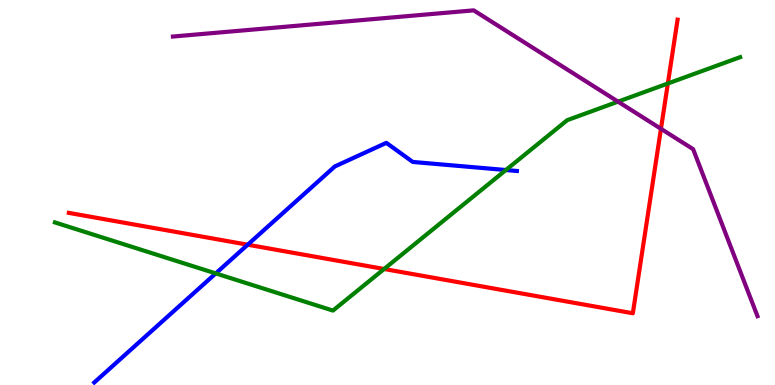[{'lines': ['blue', 'red'], 'intersections': [{'x': 3.2, 'y': 3.64}]}, {'lines': ['green', 'red'], 'intersections': [{'x': 4.96, 'y': 3.01}, {'x': 8.62, 'y': 7.83}]}, {'lines': ['purple', 'red'], 'intersections': [{'x': 8.53, 'y': 6.65}]}, {'lines': ['blue', 'green'], 'intersections': [{'x': 2.78, 'y': 2.9}, {'x': 6.53, 'y': 5.58}]}, {'lines': ['blue', 'purple'], 'intersections': []}, {'lines': ['green', 'purple'], 'intersections': [{'x': 7.97, 'y': 7.36}]}]